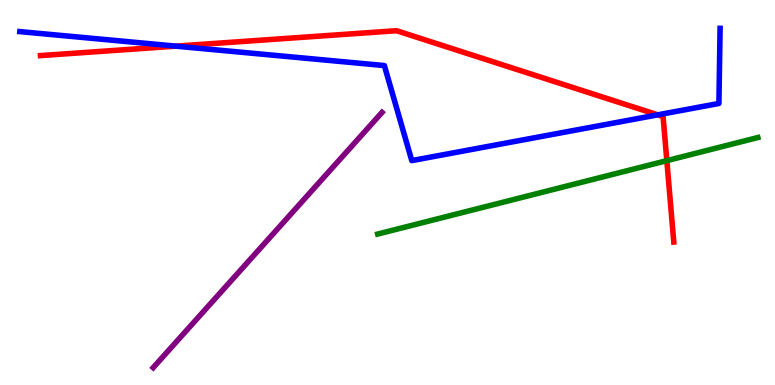[{'lines': ['blue', 'red'], 'intersections': [{'x': 2.27, 'y': 8.8}, {'x': 8.49, 'y': 7.02}]}, {'lines': ['green', 'red'], 'intersections': [{'x': 8.6, 'y': 5.83}]}, {'lines': ['purple', 'red'], 'intersections': []}, {'lines': ['blue', 'green'], 'intersections': []}, {'lines': ['blue', 'purple'], 'intersections': []}, {'lines': ['green', 'purple'], 'intersections': []}]